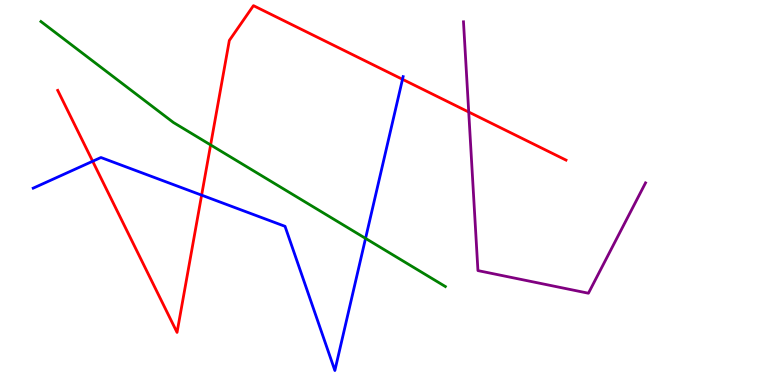[{'lines': ['blue', 'red'], 'intersections': [{'x': 1.2, 'y': 5.81}, {'x': 2.6, 'y': 4.93}, {'x': 5.19, 'y': 7.94}]}, {'lines': ['green', 'red'], 'intersections': [{'x': 2.72, 'y': 6.24}]}, {'lines': ['purple', 'red'], 'intersections': [{'x': 6.05, 'y': 7.09}]}, {'lines': ['blue', 'green'], 'intersections': [{'x': 4.72, 'y': 3.81}]}, {'lines': ['blue', 'purple'], 'intersections': []}, {'lines': ['green', 'purple'], 'intersections': []}]